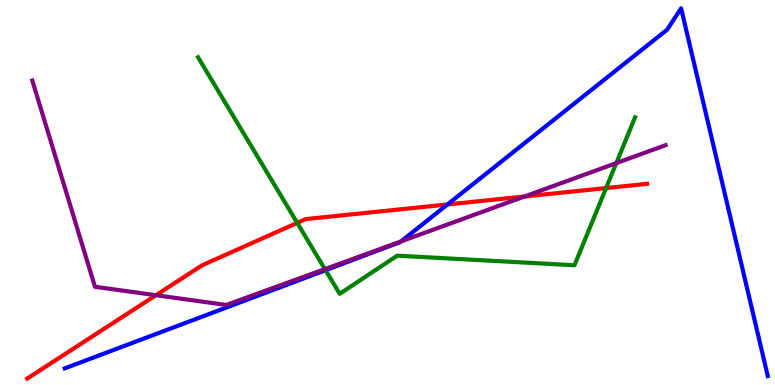[{'lines': ['blue', 'red'], 'intersections': [{'x': 5.77, 'y': 4.69}]}, {'lines': ['green', 'red'], 'intersections': [{'x': 3.84, 'y': 4.21}, {'x': 7.82, 'y': 5.12}]}, {'lines': ['purple', 'red'], 'intersections': [{'x': 2.01, 'y': 2.33}, {'x': 6.77, 'y': 4.9}]}, {'lines': ['blue', 'green'], 'intersections': [{'x': 4.2, 'y': 2.98}]}, {'lines': ['blue', 'purple'], 'intersections': [{'x': 5.18, 'y': 3.73}]}, {'lines': ['green', 'purple'], 'intersections': [{'x': 4.19, 'y': 3.01}, {'x': 7.95, 'y': 5.76}]}]